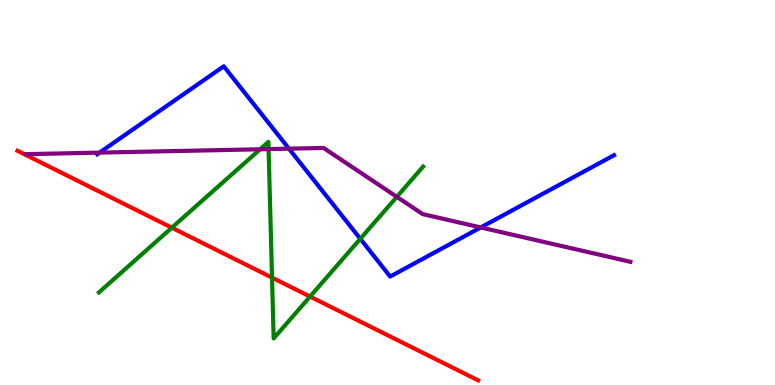[{'lines': ['blue', 'red'], 'intersections': []}, {'lines': ['green', 'red'], 'intersections': [{'x': 2.22, 'y': 4.09}, {'x': 3.51, 'y': 2.79}, {'x': 4.0, 'y': 2.3}]}, {'lines': ['purple', 'red'], 'intersections': []}, {'lines': ['blue', 'green'], 'intersections': [{'x': 4.65, 'y': 3.8}]}, {'lines': ['blue', 'purple'], 'intersections': [{'x': 1.28, 'y': 6.04}, {'x': 3.73, 'y': 6.14}, {'x': 6.2, 'y': 4.09}]}, {'lines': ['green', 'purple'], 'intersections': [{'x': 3.36, 'y': 6.12}, {'x': 3.47, 'y': 6.13}, {'x': 5.12, 'y': 4.89}]}]